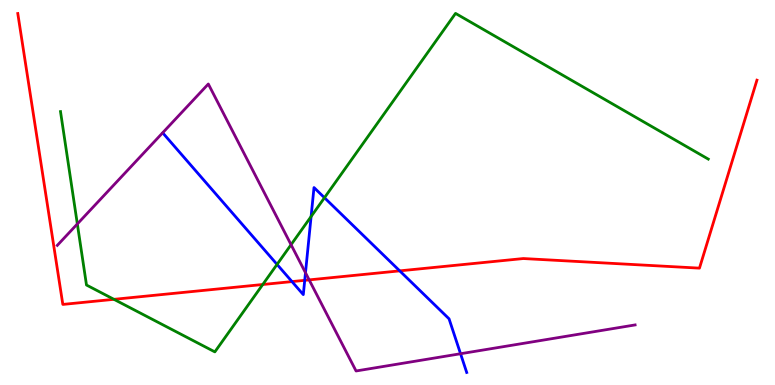[{'lines': ['blue', 'red'], 'intersections': [{'x': 3.77, 'y': 2.69}, {'x': 3.93, 'y': 2.72}, {'x': 5.16, 'y': 2.96}]}, {'lines': ['green', 'red'], 'intersections': [{'x': 1.47, 'y': 2.23}, {'x': 3.39, 'y': 2.61}]}, {'lines': ['purple', 'red'], 'intersections': [{'x': 3.99, 'y': 2.73}]}, {'lines': ['blue', 'green'], 'intersections': [{'x': 3.57, 'y': 3.13}, {'x': 4.01, 'y': 4.38}, {'x': 4.19, 'y': 4.86}]}, {'lines': ['blue', 'purple'], 'intersections': [{'x': 3.94, 'y': 2.92}, {'x': 5.94, 'y': 0.812}]}, {'lines': ['green', 'purple'], 'intersections': [{'x': 0.998, 'y': 4.18}, {'x': 3.76, 'y': 3.64}]}]